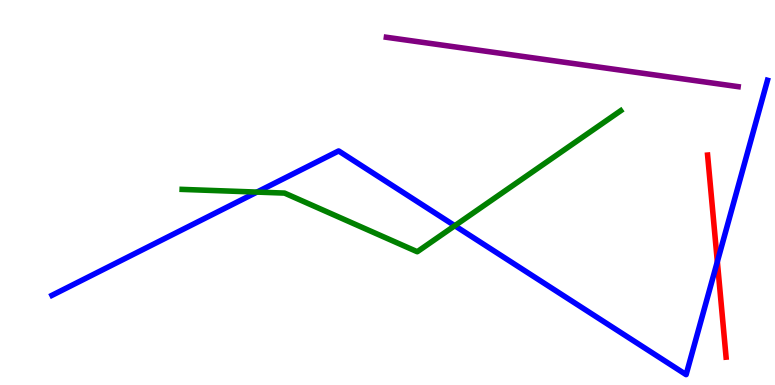[{'lines': ['blue', 'red'], 'intersections': [{'x': 9.26, 'y': 3.2}]}, {'lines': ['green', 'red'], 'intersections': []}, {'lines': ['purple', 'red'], 'intersections': []}, {'lines': ['blue', 'green'], 'intersections': [{'x': 3.32, 'y': 5.01}, {'x': 5.87, 'y': 4.14}]}, {'lines': ['blue', 'purple'], 'intersections': []}, {'lines': ['green', 'purple'], 'intersections': []}]